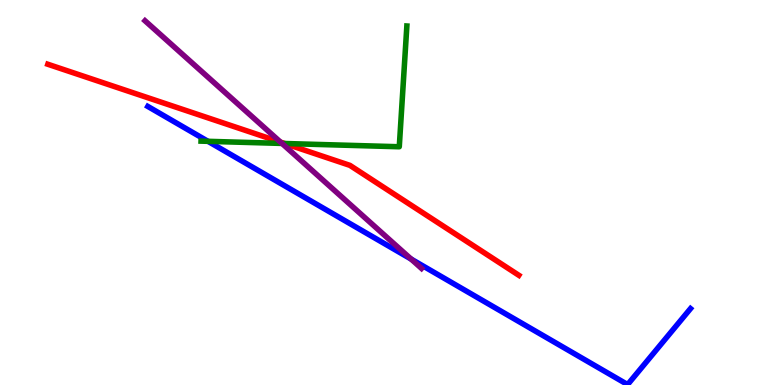[{'lines': ['blue', 'red'], 'intersections': []}, {'lines': ['green', 'red'], 'intersections': [{'x': 3.67, 'y': 6.27}]}, {'lines': ['purple', 'red'], 'intersections': [{'x': 3.62, 'y': 6.31}]}, {'lines': ['blue', 'green'], 'intersections': [{'x': 2.68, 'y': 6.33}]}, {'lines': ['blue', 'purple'], 'intersections': [{'x': 5.3, 'y': 3.27}]}, {'lines': ['green', 'purple'], 'intersections': [{'x': 3.64, 'y': 6.27}]}]